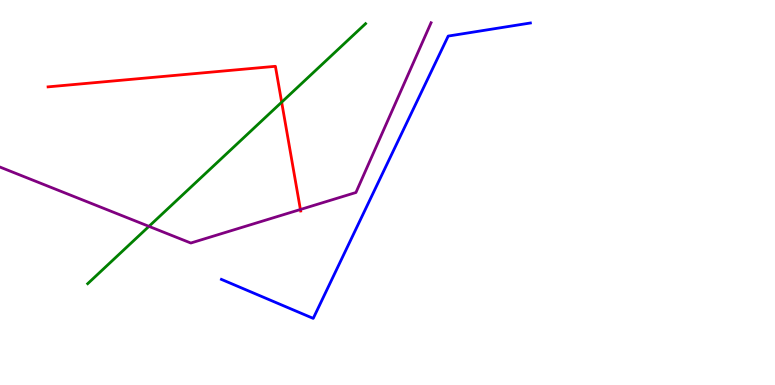[{'lines': ['blue', 'red'], 'intersections': []}, {'lines': ['green', 'red'], 'intersections': [{'x': 3.63, 'y': 7.35}]}, {'lines': ['purple', 'red'], 'intersections': [{'x': 3.88, 'y': 4.56}]}, {'lines': ['blue', 'green'], 'intersections': []}, {'lines': ['blue', 'purple'], 'intersections': []}, {'lines': ['green', 'purple'], 'intersections': [{'x': 1.92, 'y': 4.12}]}]